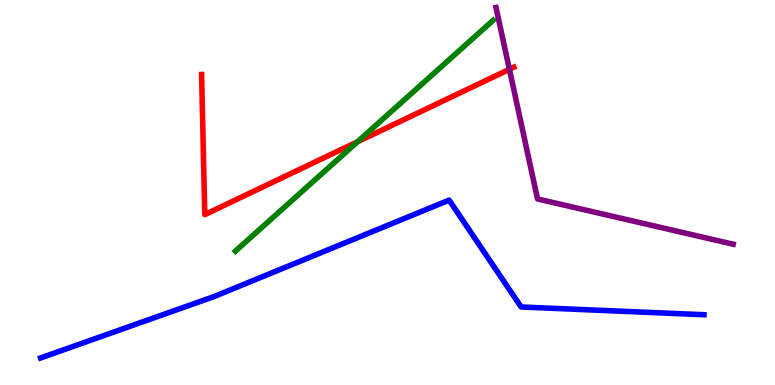[{'lines': ['blue', 'red'], 'intersections': []}, {'lines': ['green', 'red'], 'intersections': [{'x': 4.61, 'y': 6.32}]}, {'lines': ['purple', 'red'], 'intersections': [{'x': 6.57, 'y': 8.2}]}, {'lines': ['blue', 'green'], 'intersections': []}, {'lines': ['blue', 'purple'], 'intersections': []}, {'lines': ['green', 'purple'], 'intersections': []}]